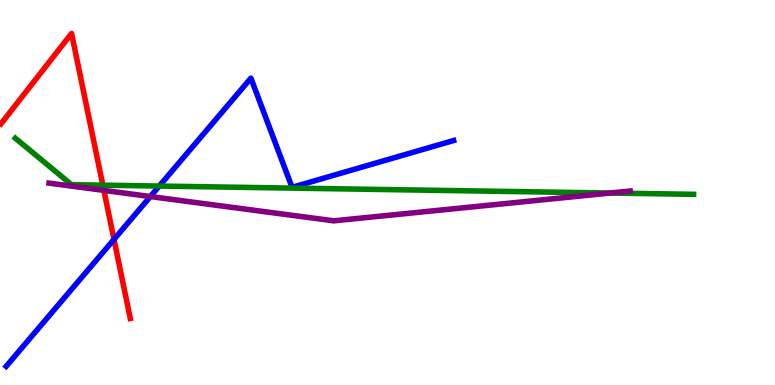[{'lines': ['blue', 'red'], 'intersections': [{'x': 1.47, 'y': 3.78}]}, {'lines': ['green', 'red'], 'intersections': [{'x': 1.33, 'y': 5.19}]}, {'lines': ['purple', 'red'], 'intersections': [{'x': 1.34, 'y': 5.05}]}, {'lines': ['blue', 'green'], 'intersections': [{'x': 2.06, 'y': 5.17}]}, {'lines': ['blue', 'purple'], 'intersections': [{'x': 1.94, 'y': 4.9}]}, {'lines': ['green', 'purple'], 'intersections': [{'x': 7.87, 'y': 4.99}]}]